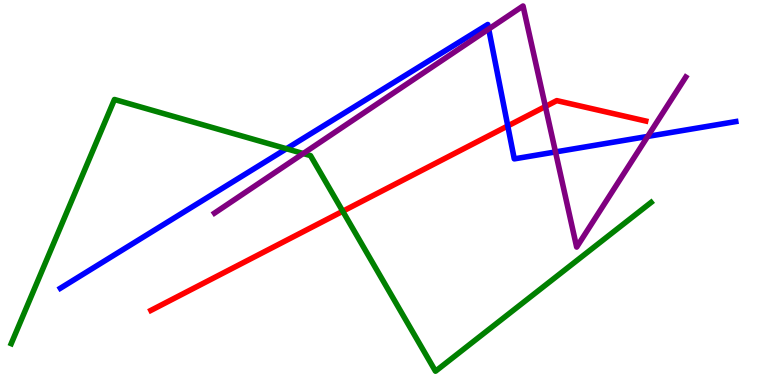[{'lines': ['blue', 'red'], 'intersections': [{'x': 6.55, 'y': 6.73}]}, {'lines': ['green', 'red'], 'intersections': [{'x': 4.42, 'y': 4.51}]}, {'lines': ['purple', 'red'], 'intersections': [{'x': 7.04, 'y': 7.23}]}, {'lines': ['blue', 'green'], 'intersections': [{'x': 3.7, 'y': 6.14}]}, {'lines': ['blue', 'purple'], 'intersections': [{'x': 6.31, 'y': 9.25}, {'x': 7.17, 'y': 6.05}, {'x': 8.36, 'y': 6.46}]}, {'lines': ['green', 'purple'], 'intersections': [{'x': 3.91, 'y': 6.01}]}]